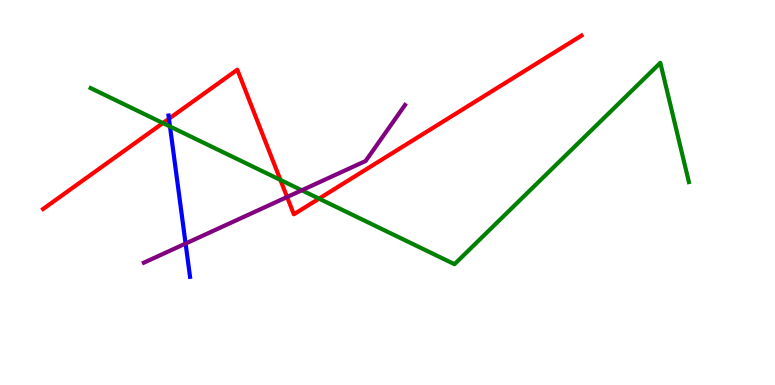[{'lines': ['blue', 'red'], 'intersections': [{'x': 2.18, 'y': 6.92}]}, {'lines': ['green', 'red'], 'intersections': [{'x': 2.1, 'y': 6.8}, {'x': 3.62, 'y': 5.33}, {'x': 4.12, 'y': 4.84}]}, {'lines': ['purple', 'red'], 'intersections': [{'x': 3.7, 'y': 4.88}]}, {'lines': ['blue', 'green'], 'intersections': [{'x': 2.19, 'y': 6.71}]}, {'lines': ['blue', 'purple'], 'intersections': [{'x': 2.39, 'y': 3.67}]}, {'lines': ['green', 'purple'], 'intersections': [{'x': 3.89, 'y': 5.06}]}]